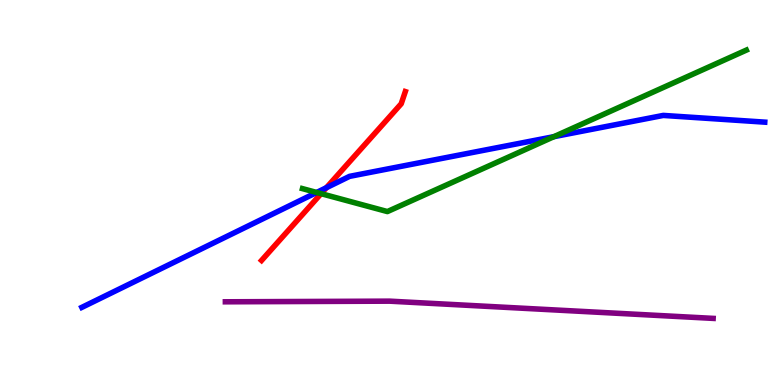[{'lines': ['blue', 'red'], 'intersections': [{'x': 4.21, 'y': 5.12}]}, {'lines': ['green', 'red'], 'intersections': [{'x': 4.14, 'y': 4.97}]}, {'lines': ['purple', 'red'], 'intersections': []}, {'lines': ['blue', 'green'], 'intersections': [{'x': 4.09, 'y': 5.0}, {'x': 7.15, 'y': 6.45}]}, {'lines': ['blue', 'purple'], 'intersections': []}, {'lines': ['green', 'purple'], 'intersections': []}]